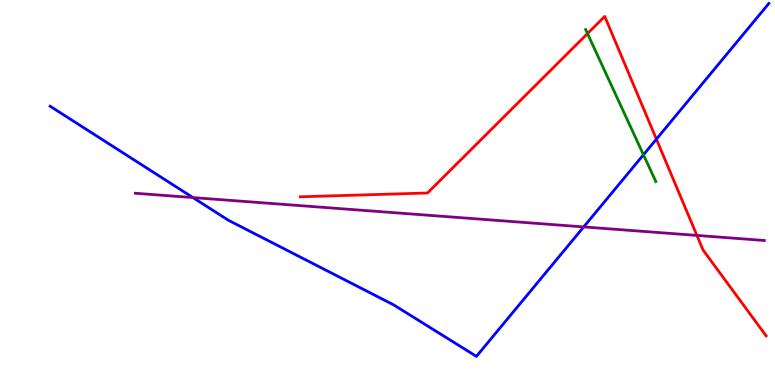[{'lines': ['blue', 'red'], 'intersections': [{'x': 8.47, 'y': 6.39}]}, {'lines': ['green', 'red'], 'intersections': [{'x': 7.58, 'y': 9.13}]}, {'lines': ['purple', 'red'], 'intersections': [{'x': 8.99, 'y': 3.89}]}, {'lines': ['blue', 'green'], 'intersections': [{'x': 8.3, 'y': 5.98}]}, {'lines': ['blue', 'purple'], 'intersections': [{'x': 2.49, 'y': 4.87}, {'x': 7.53, 'y': 4.11}]}, {'lines': ['green', 'purple'], 'intersections': []}]